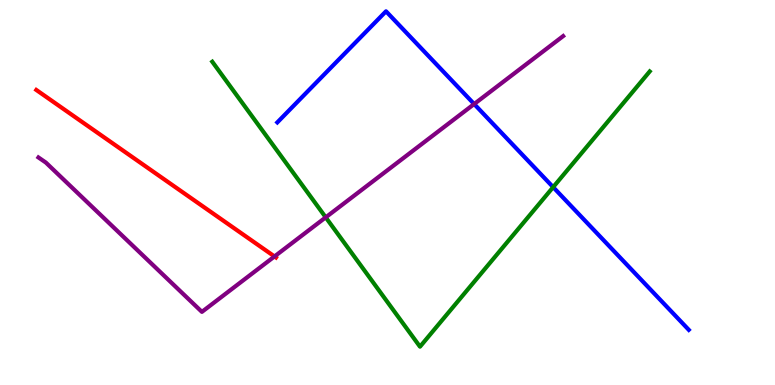[{'lines': ['blue', 'red'], 'intersections': []}, {'lines': ['green', 'red'], 'intersections': []}, {'lines': ['purple', 'red'], 'intersections': [{'x': 3.54, 'y': 3.34}]}, {'lines': ['blue', 'green'], 'intersections': [{'x': 7.14, 'y': 5.14}]}, {'lines': ['blue', 'purple'], 'intersections': [{'x': 6.12, 'y': 7.3}]}, {'lines': ['green', 'purple'], 'intersections': [{'x': 4.2, 'y': 4.35}]}]